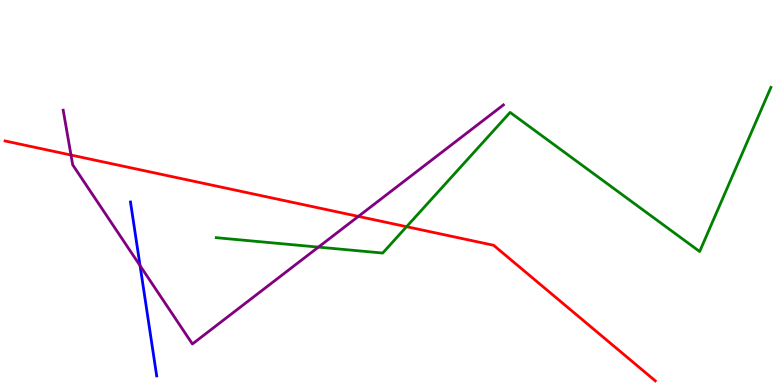[{'lines': ['blue', 'red'], 'intersections': []}, {'lines': ['green', 'red'], 'intersections': [{'x': 5.25, 'y': 4.11}]}, {'lines': ['purple', 'red'], 'intersections': [{'x': 0.916, 'y': 5.97}, {'x': 4.62, 'y': 4.38}]}, {'lines': ['blue', 'green'], 'intersections': []}, {'lines': ['blue', 'purple'], 'intersections': [{'x': 1.81, 'y': 3.1}]}, {'lines': ['green', 'purple'], 'intersections': [{'x': 4.11, 'y': 3.58}]}]